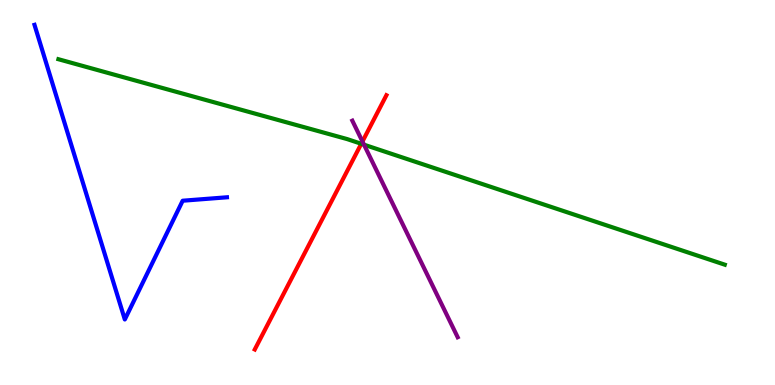[{'lines': ['blue', 'red'], 'intersections': []}, {'lines': ['green', 'red'], 'intersections': [{'x': 4.66, 'y': 6.27}]}, {'lines': ['purple', 'red'], 'intersections': [{'x': 4.68, 'y': 6.32}]}, {'lines': ['blue', 'green'], 'intersections': []}, {'lines': ['blue', 'purple'], 'intersections': []}, {'lines': ['green', 'purple'], 'intersections': [{'x': 4.7, 'y': 6.24}]}]